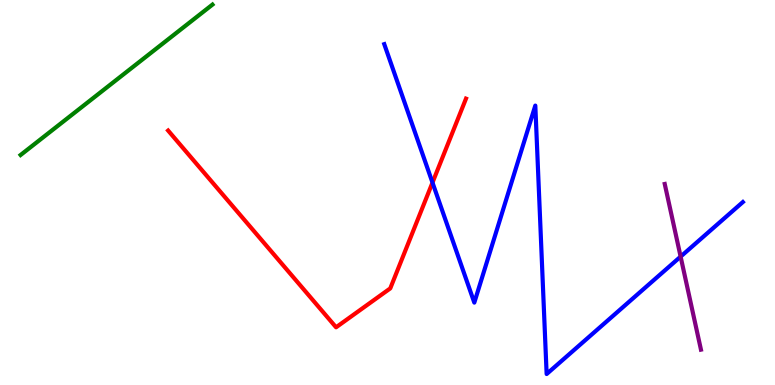[{'lines': ['blue', 'red'], 'intersections': [{'x': 5.58, 'y': 5.26}]}, {'lines': ['green', 'red'], 'intersections': []}, {'lines': ['purple', 'red'], 'intersections': []}, {'lines': ['blue', 'green'], 'intersections': []}, {'lines': ['blue', 'purple'], 'intersections': [{'x': 8.78, 'y': 3.33}]}, {'lines': ['green', 'purple'], 'intersections': []}]